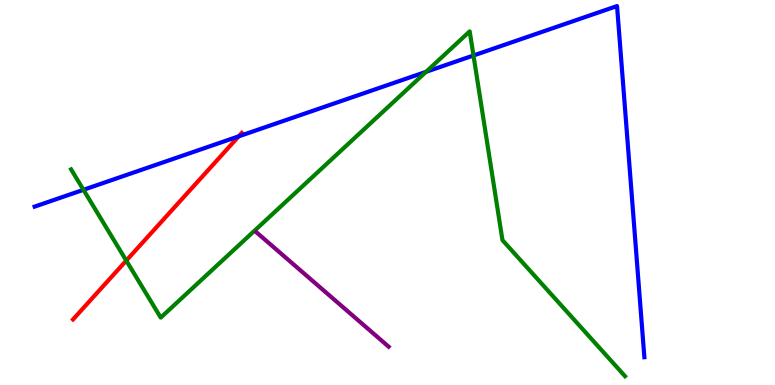[{'lines': ['blue', 'red'], 'intersections': [{'x': 3.08, 'y': 6.46}]}, {'lines': ['green', 'red'], 'intersections': [{'x': 1.63, 'y': 3.23}]}, {'lines': ['purple', 'red'], 'intersections': []}, {'lines': ['blue', 'green'], 'intersections': [{'x': 1.08, 'y': 5.07}, {'x': 5.5, 'y': 8.13}, {'x': 6.11, 'y': 8.56}]}, {'lines': ['blue', 'purple'], 'intersections': []}, {'lines': ['green', 'purple'], 'intersections': []}]